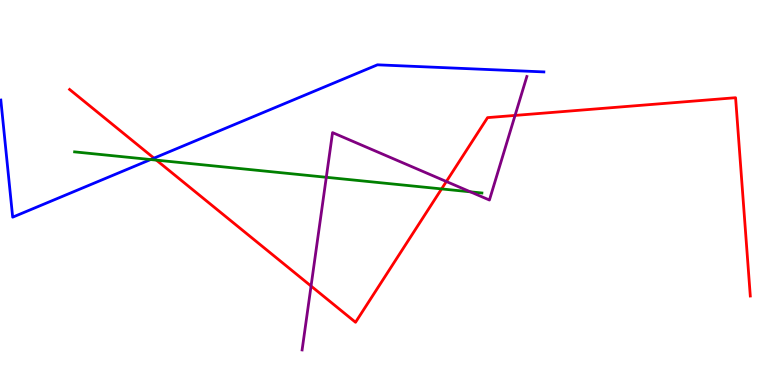[{'lines': ['blue', 'red'], 'intersections': [{'x': 1.99, 'y': 5.89}]}, {'lines': ['green', 'red'], 'intersections': [{'x': 2.02, 'y': 5.84}, {'x': 5.7, 'y': 5.09}]}, {'lines': ['purple', 'red'], 'intersections': [{'x': 4.01, 'y': 2.57}, {'x': 5.76, 'y': 5.29}, {'x': 6.65, 'y': 7.0}]}, {'lines': ['blue', 'green'], 'intersections': [{'x': 1.94, 'y': 5.86}]}, {'lines': ['blue', 'purple'], 'intersections': []}, {'lines': ['green', 'purple'], 'intersections': [{'x': 4.21, 'y': 5.4}, {'x': 6.07, 'y': 5.02}]}]